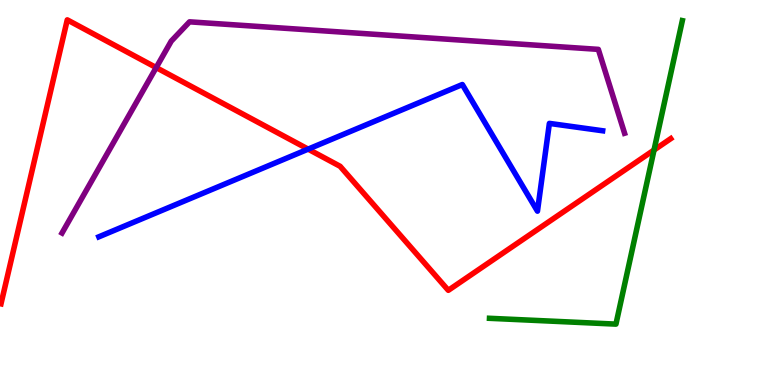[{'lines': ['blue', 'red'], 'intersections': [{'x': 3.98, 'y': 6.13}]}, {'lines': ['green', 'red'], 'intersections': [{'x': 8.44, 'y': 6.1}]}, {'lines': ['purple', 'red'], 'intersections': [{'x': 2.02, 'y': 8.24}]}, {'lines': ['blue', 'green'], 'intersections': []}, {'lines': ['blue', 'purple'], 'intersections': []}, {'lines': ['green', 'purple'], 'intersections': []}]